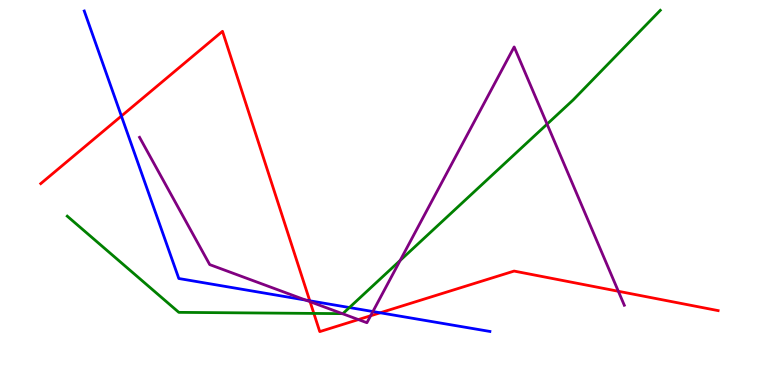[{'lines': ['blue', 'red'], 'intersections': [{'x': 1.57, 'y': 6.99}, {'x': 4.0, 'y': 2.19}, {'x': 4.91, 'y': 1.88}]}, {'lines': ['green', 'red'], 'intersections': [{'x': 4.05, 'y': 1.86}]}, {'lines': ['purple', 'red'], 'intersections': [{'x': 4.0, 'y': 2.16}, {'x': 4.62, 'y': 1.7}, {'x': 4.78, 'y': 1.8}, {'x': 7.98, 'y': 2.43}]}, {'lines': ['blue', 'green'], 'intersections': [{'x': 4.51, 'y': 2.01}]}, {'lines': ['blue', 'purple'], 'intersections': [{'x': 3.95, 'y': 2.2}, {'x': 4.81, 'y': 1.91}]}, {'lines': ['green', 'purple'], 'intersections': [{'x': 4.42, 'y': 1.85}, {'x': 5.16, 'y': 3.23}, {'x': 7.06, 'y': 6.78}]}]